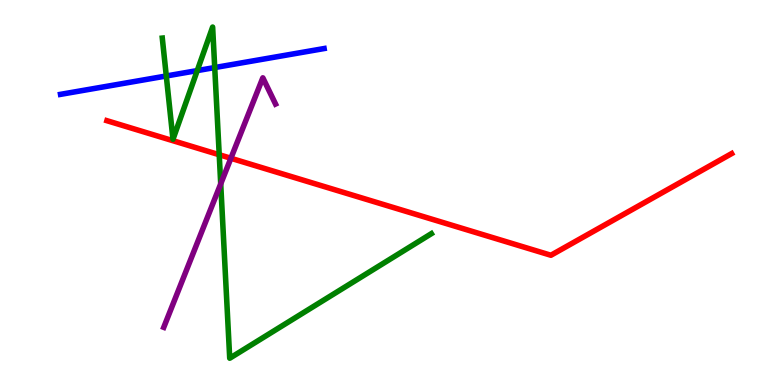[{'lines': ['blue', 'red'], 'intersections': []}, {'lines': ['green', 'red'], 'intersections': [{'x': 2.83, 'y': 5.98}]}, {'lines': ['purple', 'red'], 'intersections': [{'x': 2.98, 'y': 5.89}]}, {'lines': ['blue', 'green'], 'intersections': [{'x': 2.15, 'y': 8.03}, {'x': 2.55, 'y': 8.17}, {'x': 2.77, 'y': 8.25}]}, {'lines': ['blue', 'purple'], 'intersections': []}, {'lines': ['green', 'purple'], 'intersections': [{'x': 2.85, 'y': 5.22}]}]